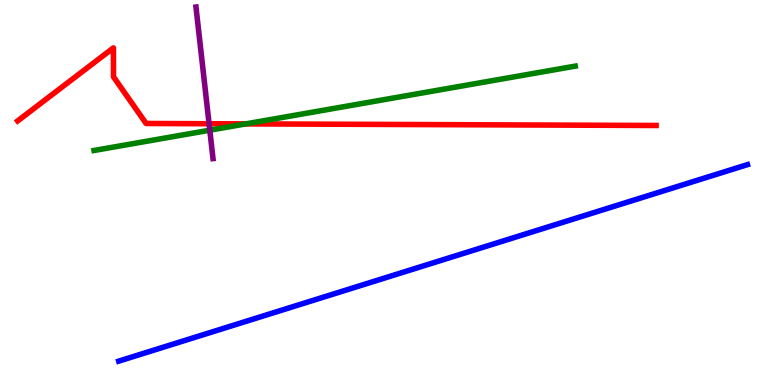[{'lines': ['blue', 'red'], 'intersections': []}, {'lines': ['green', 'red'], 'intersections': [{'x': 3.17, 'y': 6.78}]}, {'lines': ['purple', 'red'], 'intersections': [{'x': 2.7, 'y': 6.79}]}, {'lines': ['blue', 'green'], 'intersections': []}, {'lines': ['blue', 'purple'], 'intersections': []}, {'lines': ['green', 'purple'], 'intersections': [{'x': 2.71, 'y': 6.62}]}]